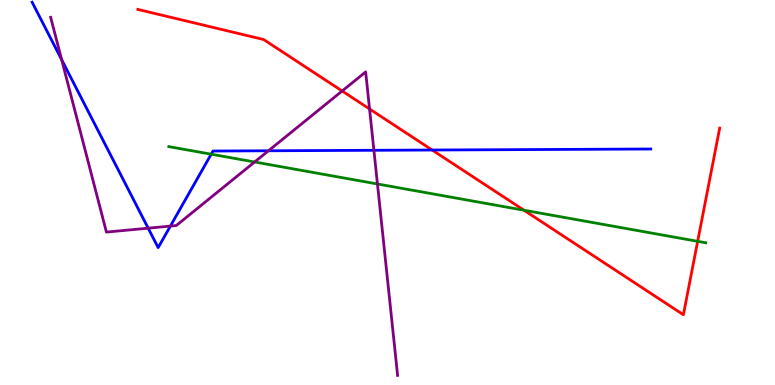[{'lines': ['blue', 'red'], 'intersections': [{'x': 5.58, 'y': 6.1}]}, {'lines': ['green', 'red'], 'intersections': [{'x': 6.76, 'y': 4.54}, {'x': 9.0, 'y': 3.73}]}, {'lines': ['purple', 'red'], 'intersections': [{'x': 4.41, 'y': 7.64}, {'x': 4.77, 'y': 7.17}]}, {'lines': ['blue', 'green'], 'intersections': [{'x': 2.73, 'y': 5.99}]}, {'lines': ['blue', 'purple'], 'intersections': [{'x': 0.796, 'y': 8.45}, {'x': 1.91, 'y': 4.07}, {'x': 2.2, 'y': 4.13}, {'x': 3.46, 'y': 6.08}, {'x': 4.82, 'y': 6.1}]}, {'lines': ['green', 'purple'], 'intersections': [{'x': 3.29, 'y': 5.79}, {'x': 4.87, 'y': 5.22}]}]